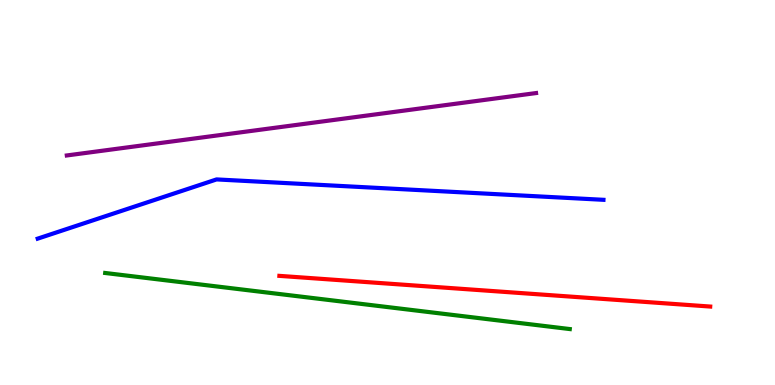[{'lines': ['blue', 'red'], 'intersections': []}, {'lines': ['green', 'red'], 'intersections': []}, {'lines': ['purple', 'red'], 'intersections': []}, {'lines': ['blue', 'green'], 'intersections': []}, {'lines': ['blue', 'purple'], 'intersections': []}, {'lines': ['green', 'purple'], 'intersections': []}]